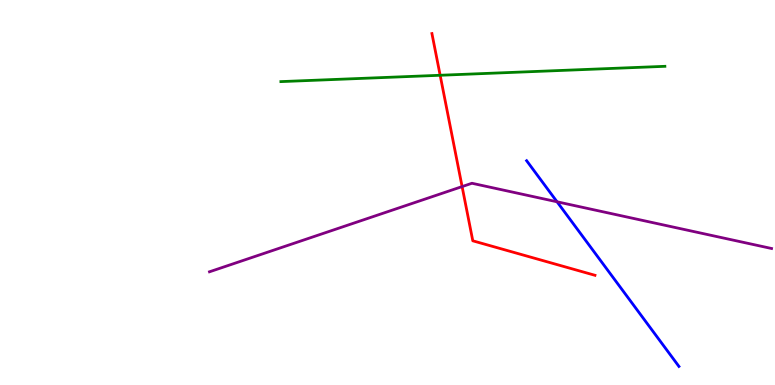[{'lines': ['blue', 'red'], 'intersections': []}, {'lines': ['green', 'red'], 'intersections': [{'x': 5.68, 'y': 8.05}]}, {'lines': ['purple', 'red'], 'intersections': [{'x': 5.96, 'y': 5.15}]}, {'lines': ['blue', 'green'], 'intersections': []}, {'lines': ['blue', 'purple'], 'intersections': [{'x': 7.19, 'y': 4.76}]}, {'lines': ['green', 'purple'], 'intersections': []}]